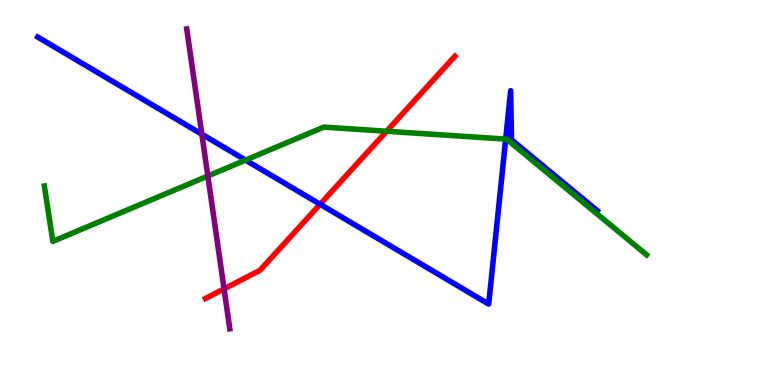[{'lines': ['blue', 'red'], 'intersections': [{'x': 4.13, 'y': 4.69}]}, {'lines': ['green', 'red'], 'intersections': [{'x': 4.99, 'y': 6.59}]}, {'lines': ['purple', 'red'], 'intersections': [{'x': 2.89, 'y': 2.5}]}, {'lines': ['blue', 'green'], 'intersections': [{'x': 3.17, 'y': 5.84}, {'x': 6.52, 'y': 6.39}]}, {'lines': ['blue', 'purple'], 'intersections': [{'x': 2.6, 'y': 6.51}]}, {'lines': ['green', 'purple'], 'intersections': [{'x': 2.68, 'y': 5.43}]}]